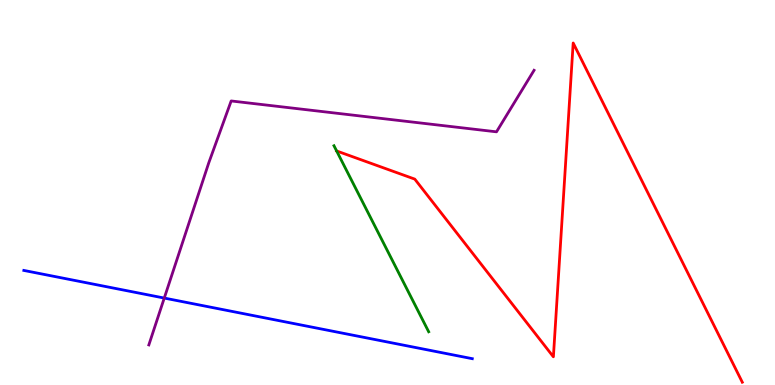[{'lines': ['blue', 'red'], 'intersections': []}, {'lines': ['green', 'red'], 'intersections': [{'x': 4.34, 'y': 6.08}]}, {'lines': ['purple', 'red'], 'intersections': []}, {'lines': ['blue', 'green'], 'intersections': []}, {'lines': ['blue', 'purple'], 'intersections': [{'x': 2.12, 'y': 2.26}]}, {'lines': ['green', 'purple'], 'intersections': []}]